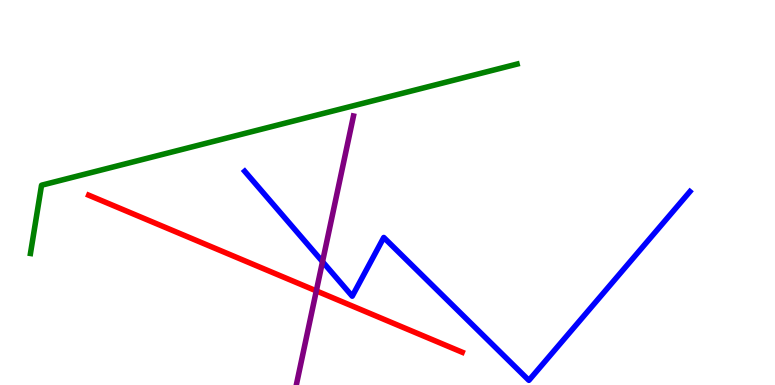[{'lines': ['blue', 'red'], 'intersections': []}, {'lines': ['green', 'red'], 'intersections': []}, {'lines': ['purple', 'red'], 'intersections': [{'x': 4.08, 'y': 2.44}]}, {'lines': ['blue', 'green'], 'intersections': []}, {'lines': ['blue', 'purple'], 'intersections': [{'x': 4.16, 'y': 3.2}]}, {'lines': ['green', 'purple'], 'intersections': []}]